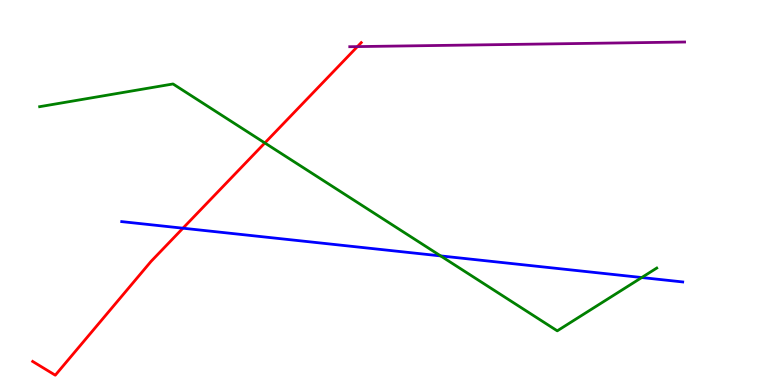[{'lines': ['blue', 'red'], 'intersections': [{'x': 2.36, 'y': 4.07}]}, {'lines': ['green', 'red'], 'intersections': [{'x': 3.42, 'y': 6.29}]}, {'lines': ['purple', 'red'], 'intersections': [{'x': 4.61, 'y': 8.79}]}, {'lines': ['blue', 'green'], 'intersections': [{'x': 5.69, 'y': 3.35}, {'x': 8.28, 'y': 2.79}]}, {'lines': ['blue', 'purple'], 'intersections': []}, {'lines': ['green', 'purple'], 'intersections': []}]